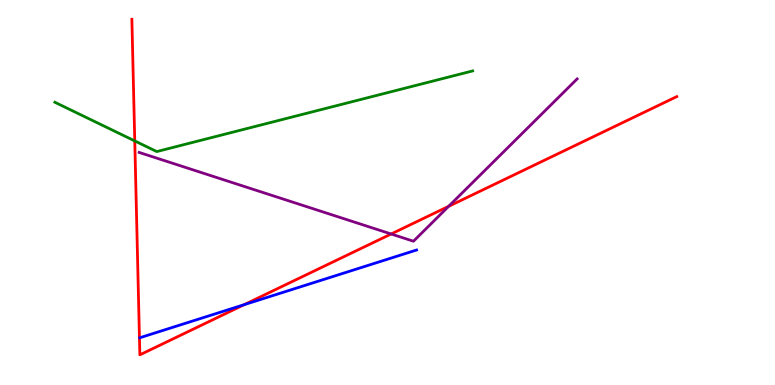[{'lines': ['blue', 'red'], 'intersections': [{'x': 3.15, 'y': 2.09}]}, {'lines': ['green', 'red'], 'intersections': [{'x': 1.74, 'y': 6.34}]}, {'lines': ['purple', 'red'], 'intersections': [{'x': 5.05, 'y': 3.92}, {'x': 5.79, 'y': 4.64}]}, {'lines': ['blue', 'green'], 'intersections': []}, {'lines': ['blue', 'purple'], 'intersections': []}, {'lines': ['green', 'purple'], 'intersections': []}]